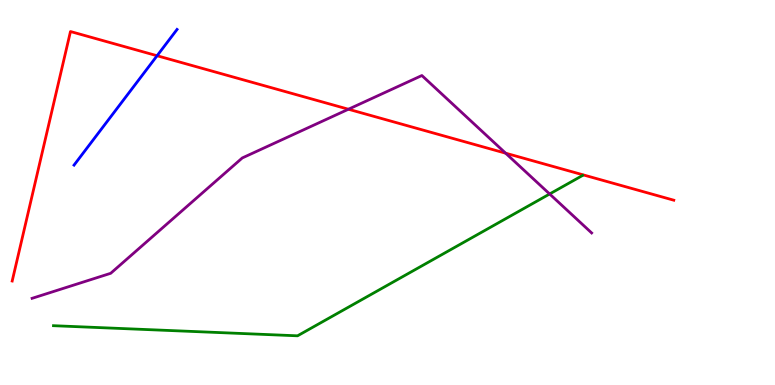[{'lines': ['blue', 'red'], 'intersections': [{'x': 2.03, 'y': 8.55}]}, {'lines': ['green', 'red'], 'intersections': []}, {'lines': ['purple', 'red'], 'intersections': [{'x': 4.5, 'y': 7.16}, {'x': 6.52, 'y': 6.02}]}, {'lines': ['blue', 'green'], 'intersections': []}, {'lines': ['blue', 'purple'], 'intersections': []}, {'lines': ['green', 'purple'], 'intersections': [{'x': 7.09, 'y': 4.96}]}]